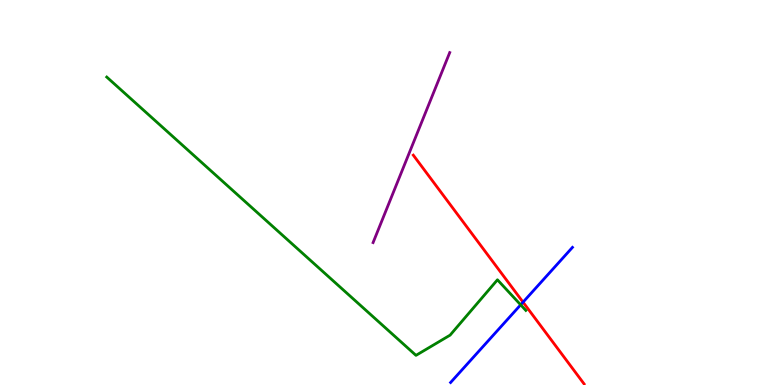[{'lines': ['blue', 'red'], 'intersections': [{'x': 6.75, 'y': 2.15}]}, {'lines': ['green', 'red'], 'intersections': []}, {'lines': ['purple', 'red'], 'intersections': []}, {'lines': ['blue', 'green'], 'intersections': [{'x': 6.72, 'y': 2.08}]}, {'lines': ['blue', 'purple'], 'intersections': []}, {'lines': ['green', 'purple'], 'intersections': []}]